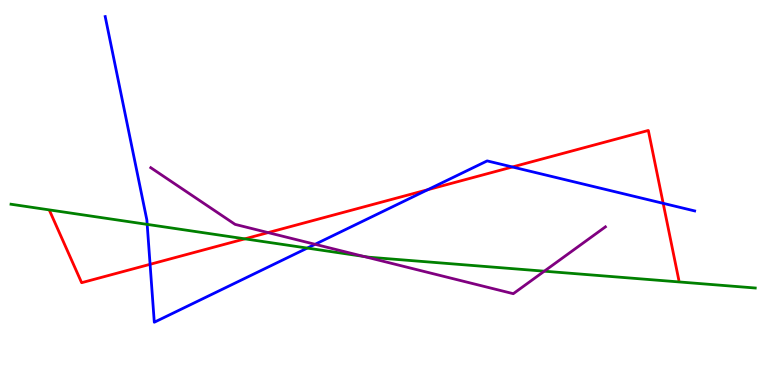[{'lines': ['blue', 'red'], 'intersections': [{'x': 1.94, 'y': 3.13}, {'x': 5.52, 'y': 5.07}, {'x': 6.61, 'y': 5.66}, {'x': 8.56, 'y': 4.72}]}, {'lines': ['green', 'red'], 'intersections': [{'x': 3.16, 'y': 3.8}]}, {'lines': ['purple', 'red'], 'intersections': [{'x': 3.46, 'y': 3.96}]}, {'lines': ['blue', 'green'], 'intersections': [{'x': 1.9, 'y': 4.17}, {'x': 3.97, 'y': 3.56}]}, {'lines': ['blue', 'purple'], 'intersections': [{'x': 4.07, 'y': 3.65}]}, {'lines': ['green', 'purple'], 'intersections': [{'x': 4.69, 'y': 3.34}, {'x': 7.02, 'y': 2.96}]}]